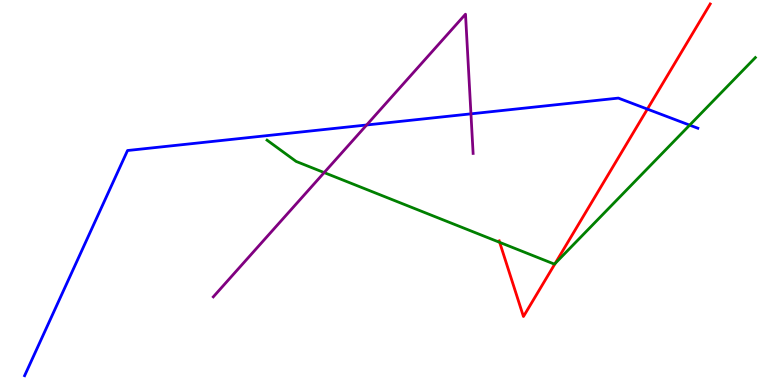[{'lines': ['blue', 'red'], 'intersections': [{'x': 8.35, 'y': 7.17}]}, {'lines': ['green', 'red'], 'intersections': [{'x': 6.45, 'y': 3.71}, {'x': 7.16, 'y': 3.16}]}, {'lines': ['purple', 'red'], 'intersections': []}, {'lines': ['blue', 'green'], 'intersections': [{'x': 8.9, 'y': 6.75}]}, {'lines': ['blue', 'purple'], 'intersections': [{'x': 4.73, 'y': 6.75}, {'x': 6.08, 'y': 7.04}]}, {'lines': ['green', 'purple'], 'intersections': [{'x': 4.18, 'y': 5.52}]}]